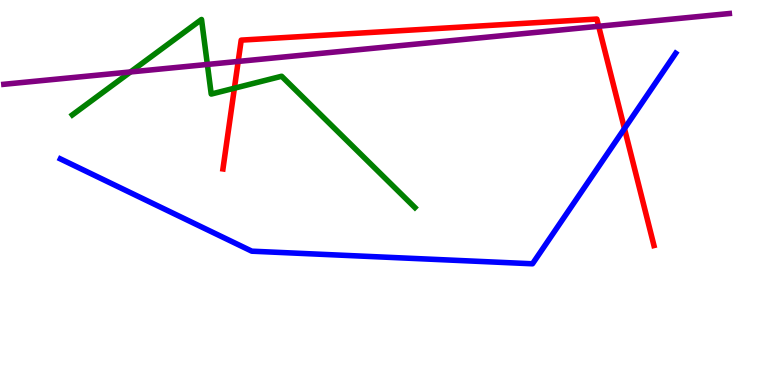[{'lines': ['blue', 'red'], 'intersections': [{'x': 8.06, 'y': 6.66}]}, {'lines': ['green', 'red'], 'intersections': [{'x': 3.02, 'y': 7.71}]}, {'lines': ['purple', 'red'], 'intersections': [{'x': 3.07, 'y': 8.4}, {'x': 7.72, 'y': 9.32}]}, {'lines': ['blue', 'green'], 'intersections': []}, {'lines': ['blue', 'purple'], 'intersections': []}, {'lines': ['green', 'purple'], 'intersections': [{'x': 1.68, 'y': 8.13}, {'x': 2.68, 'y': 8.33}]}]